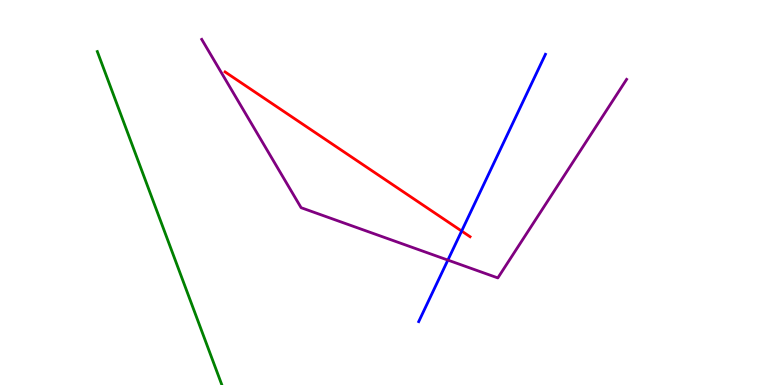[{'lines': ['blue', 'red'], 'intersections': [{'x': 5.96, 'y': 4.0}]}, {'lines': ['green', 'red'], 'intersections': []}, {'lines': ['purple', 'red'], 'intersections': []}, {'lines': ['blue', 'green'], 'intersections': []}, {'lines': ['blue', 'purple'], 'intersections': [{'x': 5.78, 'y': 3.24}]}, {'lines': ['green', 'purple'], 'intersections': []}]